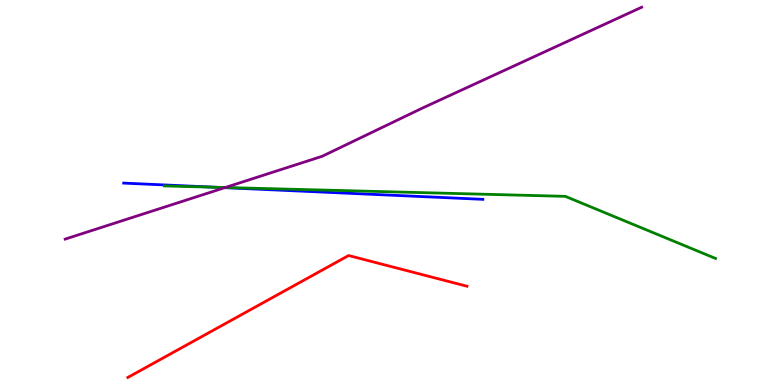[{'lines': ['blue', 'red'], 'intersections': []}, {'lines': ['green', 'red'], 'intersections': []}, {'lines': ['purple', 'red'], 'intersections': []}, {'lines': ['blue', 'green'], 'intersections': [{'x': 2.79, 'y': 5.14}]}, {'lines': ['blue', 'purple'], 'intersections': [{'x': 2.9, 'y': 5.13}]}, {'lines': ['green', 'purple'], 'intersections': [{'x': 2.91, 'y': 5.13}]}]